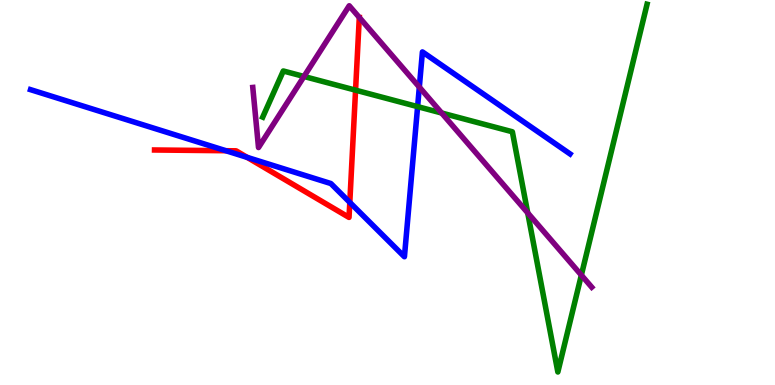[{'lines': ['blue', 'red'], 'intersections': [{'x': 2.91, 'y': 6.09}, {'x': 3.19, 'y': 5.91}, {'x': 4.51, 'y': 4.74}]}, {'lines': ['green', 'red'], 'intersections': [{'x': 4.59, 'y': 7.66}]}, {'lines': ['purple', 'red'], 'intersections': []}, {'lines': ['blue', 'green'], 'intersections': [{'x': 5.39, 'y': 7.23}]}, {'lines': ['blue', 'purple'], 'intersections': [{'x': 5.41, 'y': 7.74}]}, {'lines': ['green', 'purple'], 'intersections': [{'x': 3.92, 'y': 8.01}, {'x': 5.7, 'y': 7.06}, {'x': 6.81, 'y': 4.47}, {'x': 7.5, 'y': 2.85}]}]